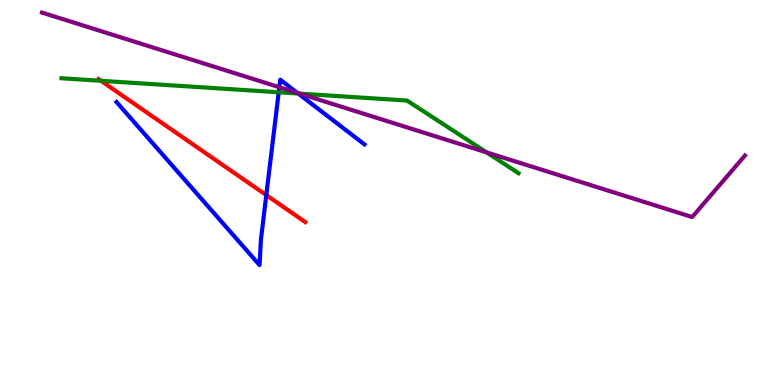[{'lines': ['blue', 'red'], 'intersections': [{'x': 3.44, 'y': 4.93}]}, {'lines': ['green', 'red'], 'intersections': [{'x': 1.3, 'y': 7.9}]}, {'lines': ['purple', 'red'], 'intersections': []}, {'lines': ['blue', 'green'], 'intersections': [{'x': 3.6, 'y': 7.6}, {'x': 3.85, 'y': 7.57}]}, {'lines': ['blue', 'purple'], 'intersections': [{'x': 3.6, 'y': 7.73}, {'x': 3.84, 'y': 7.59}]}, {'lines': ['green', 'purple'], 'intersections': [{'x': 3.87, 'y': 7.57}, {'x': 6.28, 'y': 6.04}]}]